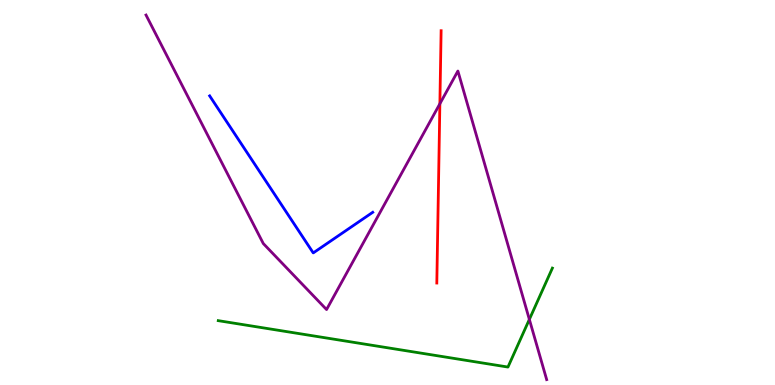[{'lines': ['blue', 'red'], 'intersections': []}, {'lines': ['green', 'red'], 'intersections': []}, {'lines': ['purple', 'red'], 'intersections': [{'x': 5.68, 'y': 7.31}]}, {'lines': ['blue', 'green'], 'intersections': []}, {'lines': ['blue', 'purple'], 'intersections': []}, {'lines': ['green', 'purple'], 'intersections': [{'x': 6.83, 'y': 1.7}]}]